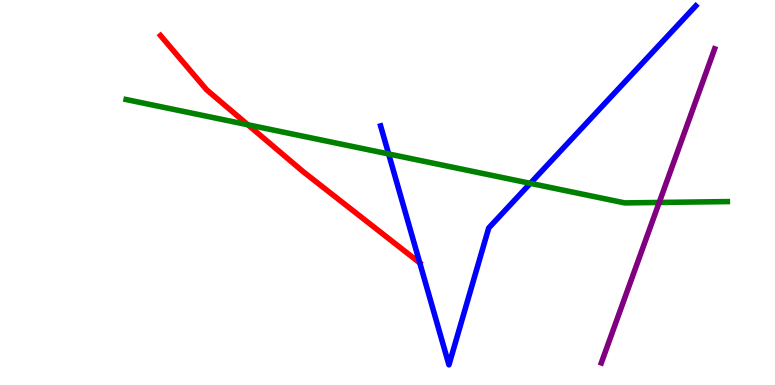[{'lines': ['blue', 'red'], 'intersections': [{'x': 5.42, 'y': 3.17}]}, {'lines': ['green', 'red'], 'intersections': [{'x': 3.2, 'y': 6.76}]}, {'lines': ['purple', 'red'], 'intersections': []}, {'lines': ['blue', 'green'], 'intersections': [{'x': 5.01, 'y': 6.0}, {'x': 6.84, 'y': 5.24}]}, {'lines': ['blue', 'purple'], 'intersections': []}, {'lines': ['green', 'purple'], 'intersections': [{'x': 8.51, 'y': 4.74}]}]